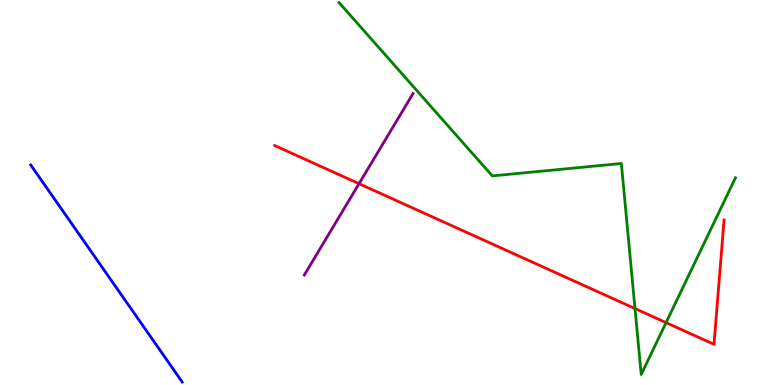[{'lines': ['blue', 'red'], 'intersections': []}, {'lines': ['green', 'red'], 'intersections': [{'x': 8.19, 'y': 1.98}, {'x': 8.59, 'y': 1.62}]}, {'lines': ['purple', 'red'], 'intersections': [{'x': 4.63, 'y': 5.23}]}, {'lines': ['blue', 'green'], 'intersections': []}, {'lines': ['blue', 'purple'], 'intersections': []}, {'lines': ['green', 'purple'], 'intersections': []}]